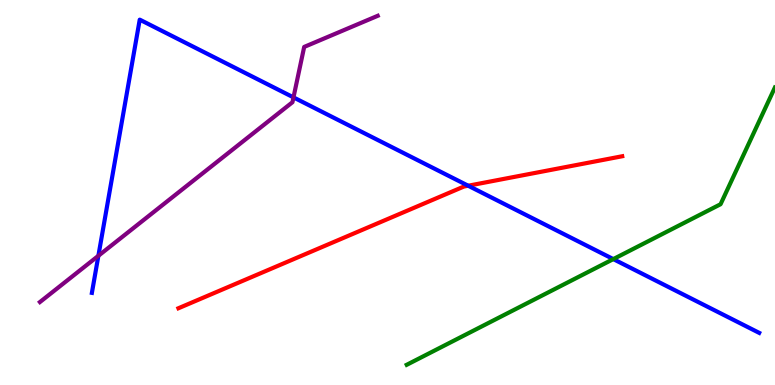[{'lines': ['blue', 'red'], 'intersections': [{'x': 6.04, 'y': 5.18}]}, {'lines': ['green', 'red'], 'intersections': []}, {'lines': ['purple', 'red'], 'intersections': []}, {'lines': ['blue', 'green'], 'intersections': [{'x': 7.91, 'y': 3.27}]}, {'lines': ['blue', 'purple'], 'intersections': [{'x': 1.27, 'y': 3.36}, {'x': 3.79, 'y': 7.47}]}, {'lines': ['green', 'purple'], 'intersections': []}]